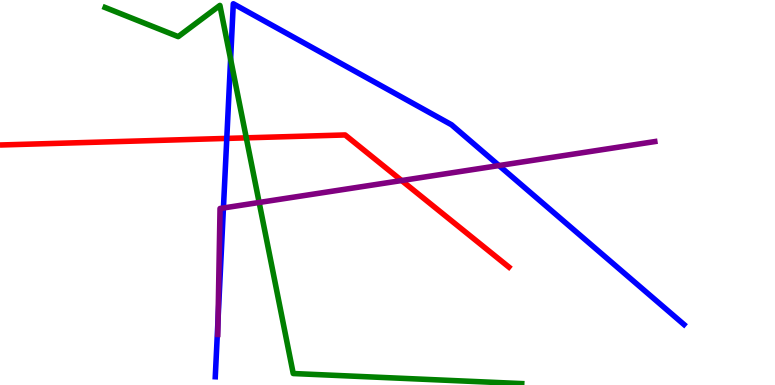[{'lines': ['blue', 'red'], 'intersections': [{'x': 2.93, 'y': 6.41}]}, {'lines': ['green', 'red'], 'intersections': [{'x': 3.18, 'y': 6.42}]}, {'lines': ['purple', 'red'], 'intersections': [{'x': 5.18, 'y': 5.31}]}, {'lines': ['blue', 'green'], 'intersections': [{'x': 2.98, 'y': 8.46}]}, {'lines': ['blue', 'purple'], 'intersections': [{'x': 2.81, 'y': 1.71}, {'x': 2.88, 'y': 4.6}, {'x': 6.44, 'y': 5.7}]}, {'lines': ['green', 'purple'], 'intersections': [{'x': 3.34, 'y': 4.74}]}]